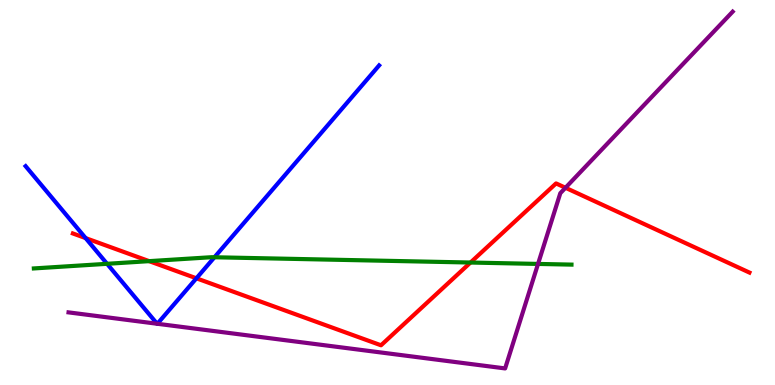[{'lines': ['blue', 'red'], 'intersections': [{'x': 1.1, 'y': 3.82}, {'x': 2.53, 'y': 2.77}]}, {'lines': ['green', 'red'], 'intersections': [{'x': 1.92, 'y': 3.22}, {'x': 6.07, 'y': 3.18}]}, {'lines': ['purple', 'red'], 'intersections': [{'x': 7.3, 'y': 5.12}]}, {'lines': ['blue', 'green'], 'intersections': [{'x': 1.38, 'y': 3.15}, {'x': 2.77, 'y': 3.32}]}, {'lines': ['blue', 'purple'], 'intersections': [{'x': 2.03, 'y': 1.59}, {'x': 2.03, 'y': 1.59}]}, {'lines': ['green', 'purple'], 'intersections': [{'x': 6.94, 'y': 3.14}]}]